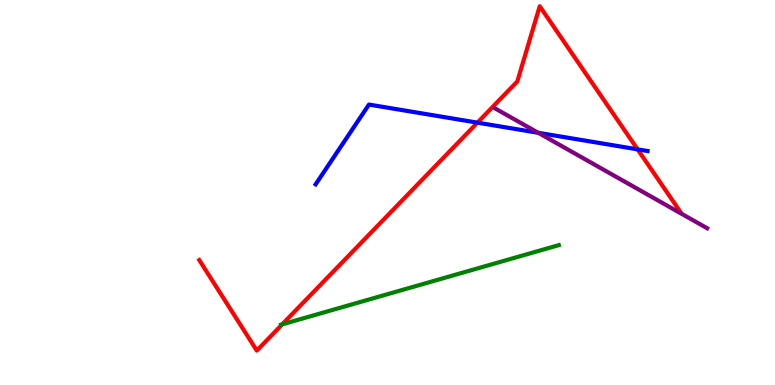[{'lines': ['blue', 'red'], 'intersections': [{'x': 6.16, 'y': 6.81}, {'x': 8.23, 'y': 6.12}]}, {'lines': ['green', 'red'], 'intersections': [{'x': 3.64, 'y': 1.58}]}, {'lines': ['purple', 'red'], 'intersections': []}, {'lines': ['blue', 'green'], 'intersections': []}, {'lines': ['blue', 'purple'], 'intersections': [{'x': 6.94, 'y': 6.55}]}, {'lines': ['green', 'purple'], 'intersections': []}]